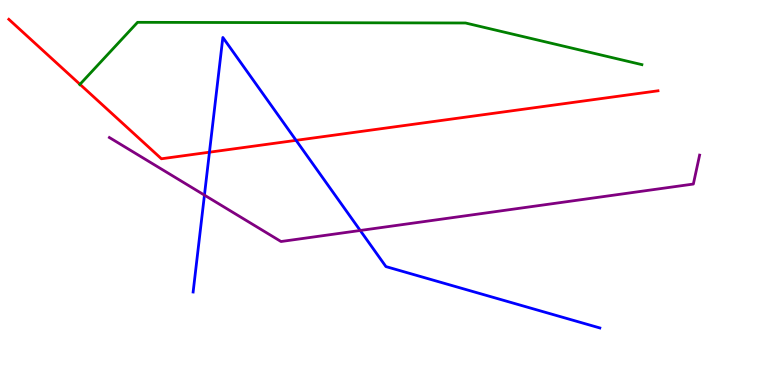[{'lines': ['blue', 'red'], 'intersections': [{'x': 2.7, 'y': 6.05}, {'x': 3.82, 'y': 6.35}]}, {'lines': ['green', 'red'], 'intersections': [{'x': 1.03, 'y': 7.81}]}, {'lines': ['purple', 'red'], 'intersections': []}, {'lines': ['blue', 'green'], 'intersections': []}, {'lines': ['blue', 'purple'], 'intersections': [{'x': 2.64, 'y': 4.93}, {'x': 4.65, 'y': 4.01}]}, {'lines': ['green', 'purple'], 'intersections': []}]